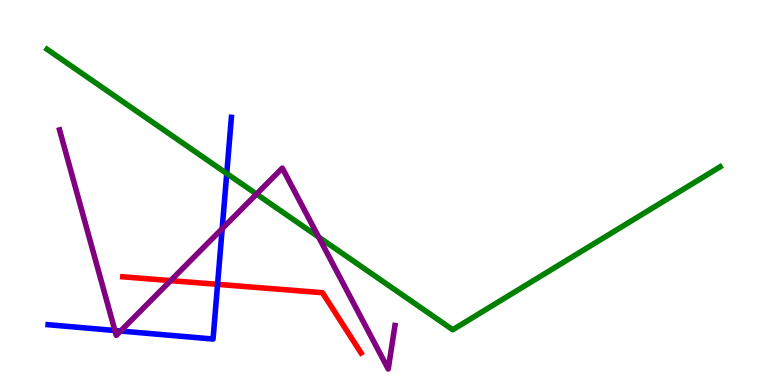[{'lines': ['blue', 'red'], 'intersections': [{'x': 2.81, 'y': 2.61}]}, {'lines': ['green', 'red'], 'intersections': []}, {'lines': ['purple', 'red'], 'intersections': [{'x': 2.2, 'y': 2.71}]}, {'lines': ['blue', 'green'], 'intersections': [{'x': 2.93, 'y': 5.49}]}, {'lines': ['blue', 'purple'], 'intersections': [{'x': 1.48, 'y': 1.42}, {'x': 1.56, 'y': 1.4}, {'x': 2.87, 'y': 4.06}]}, {'lines': ['green', 'purple'], 'intersections': [{'x': 3.31, 'y': 4.96}, {'x': 4.11, 'y': 3.84}]}]